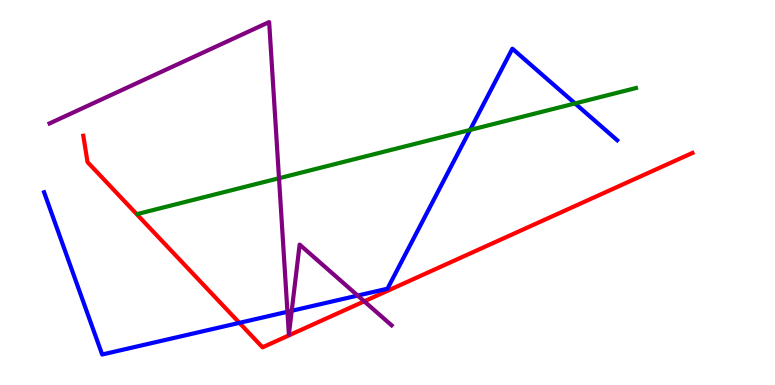[{'lines': ['blue', 'red'], 'intersections': [{'x': 3.09, 'y': 1.61}]}, {'lines': ['green', 'red'], 'intersections': []}, {'lines': ['purple', 'red'], 'intersections': [{'x': 4.7, 'y': 2.17}]}, {'lines': ['blue', 'green'], 'intersections': [{'x': 6.07, 'y': 6.62}, {'x': 7.42, 'y': 7.31}]}, {'lines': ['blue', 'purple'], 'intersections': [{'x': 3.71, 'y': 1.9}, {'x': 3.76, 'y': 1.93}, {'x': 4.62, 'y': 2.32}]}, {'lines': ['green', 'purple'], 'intersections': [{'x': 3.6, 'y': 5.37}]}]